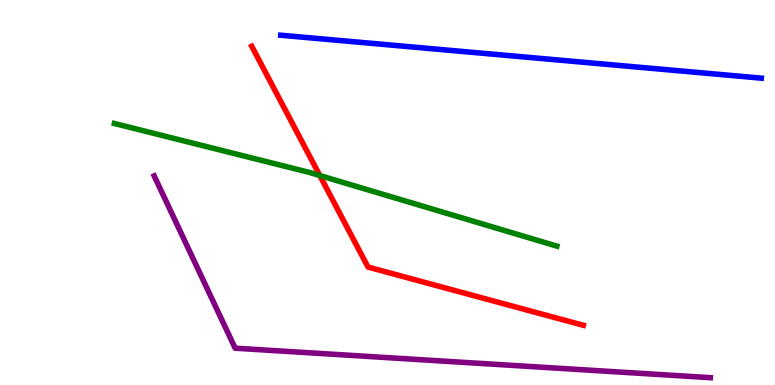[{'lines': ['blue', 'red'], 'intersections': []}, {'lines': ['green', 'red'], 'intersections': [{'x': 4.13, 'y': 5.44}]}, {'lines': ['purple', 'red'], 'intersections': []}, {'lines': ['blue', 'green'], 'intersections': []}, {'lines': ['blue', 'purple'], 'intersections': []}, {'lines': ['green', 'purple'], 'intersections': []}]